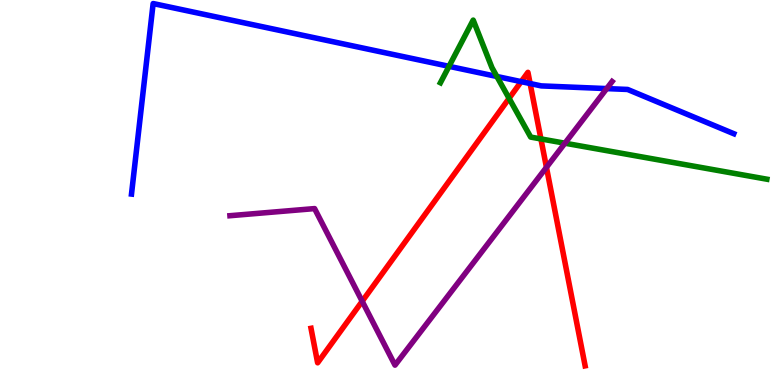[{'lines': ['blue', 'red'], 'intersections': [{'x': 6.73, 'y': 7.88}, {'x': 6.84, 'y': 7.83}]}, {'lines': ['green', 'red'], 'intersections': [{'x': 6.57, 'y': 7.45}, {'x': 6.98, 'y': 6.39}]}, {'lines': ['purple', 'red'], 'intersections': [{'x': 4.67, 'y': 2.17}, {'x': 7.05, 'y': 5.65}]}, {'lines': ['blue', 'green'], 'intersections': [{'x': 5.79, 'y': 8.28}, {'x': 6.41, 'y': 8.01}]}, {'lines': ['blue', 'purple'], 'intersections': [{'x': 7.83, 'y': 7.7}]}, {'lines': ['green', 'purple'], 'intersections': [{'x': 7.29, 'y': 6.28}]}]